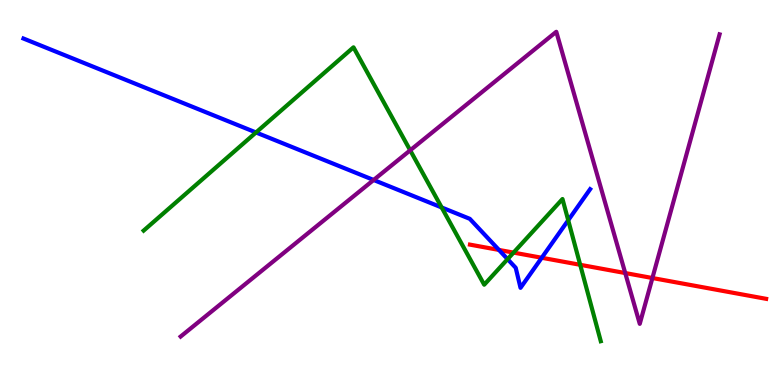[{'lines': ['blue', 'red'], 'intersections': [{'x': 6.44, 'y': 3.51}, {'x': 6.99, 'y': 3.3}]}, {'lines': ['green', 'red'], 'intersections': [{'x': 6.63, 'y': 3.44}, {'x': 7.49, 'y': 3.12}]}, {'lines': ['purple', 'red'], 'intersections': [{'x': 8.07, 'y': 2.91}, {'x': 8.42, 'y': 2.78}]}, {'lines': ['blue', 'green'], 'intersections': [{'x': 3.3, 'y': 6.56}, {'x': 5.7, 'y': 4.61}, {'x': 6.55, 'y': 3.27}, {'x': 7.33, 'y': 4.28}]}, {'lines': ['blue', 'purple'], 'intersections': [{'x': 4.82, 'y': 5.33}]}, {'lines': ['green', 'purple'], 'intersections': [{'x': 5.29, 'y': 6.1}]}]